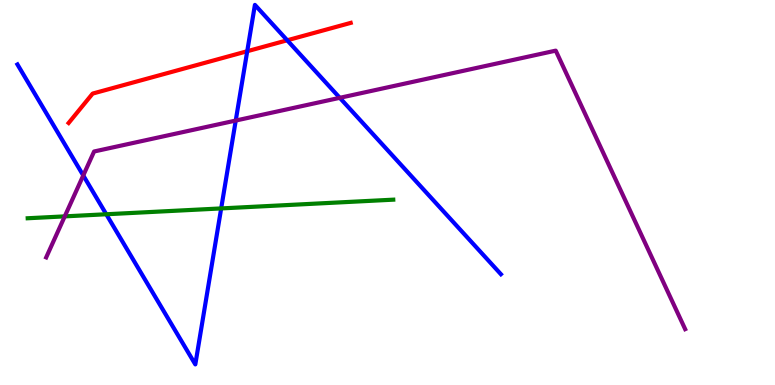[{'lines': ['blue', 'red'], 'intersections': [{'x': 3.19, 'y': 8.67}, {'x': 3.71, 'y': 8.95}]}, {'lines': ['green', 'red'], 'intersections': []}, {'lines': ['purple', 'red'], 'intersections': []}, {'lines': ['blue', 'green'], 'intersections': [{'x': 1.37, 'y': 4.43}, {'x': 2.85, 'y': 4.59}]}, {'lines': ['blue', 'purple'], 'intersections': [{'x': 1.07, 'y': 5.44}, {'x': 3.04, 'y': 6.87}, {'x': 4.38, 'y': 7.46}]}, {'lines': ['green', 'purple'], 'intersections': [{'x': 0.836, 'y': 4.38}]}]